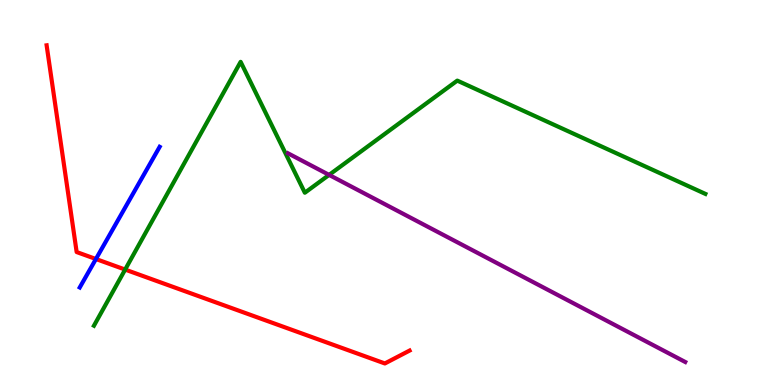[{'lines': ['blue', 'red'], 'intersections': [{'x': 1.24, 'y': 3.27}]}, {'lines': ['green', 'red'], 'intersections': [{'x': 1.61, 'y': 3.0}]}, {'lines': ['purple', 'red'], 'intersections': []}, {'lines': ['blue', 'green'], 'intersections': []}, {'lines': ['blue', 'purple'], 'intersections': []}, {'lines': ['green', 'purple'], 'intersections': [{'x': 4.25, 'y': 5.46}]}]